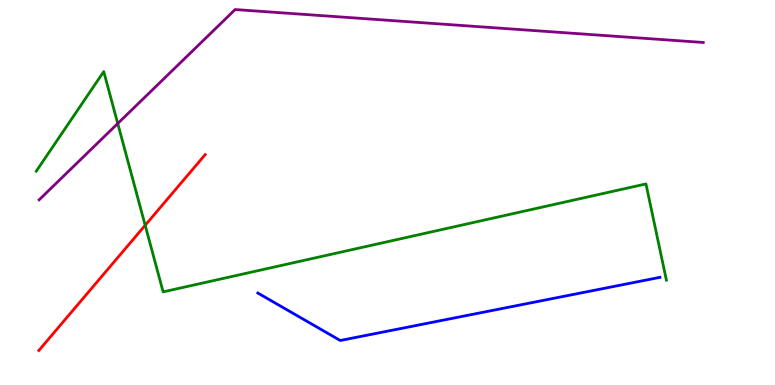[{'lines': ['blue', 'red'], 'intersections': []}, {'lines': ['green', 'red'], 'intersections': [{'x': 1.87, 'y': 4.15}]}, {'lines': ['purple', 'red'], 'intersections': []}, {'lines': ['blue', 'green'], 'intersections': []}, {'lines': ['blue', 'purple'], 'intersections': []}, {'lines': ['green', 'purple'], 'intersections': [{'x': 1.52, 'y': 6.79}]}]